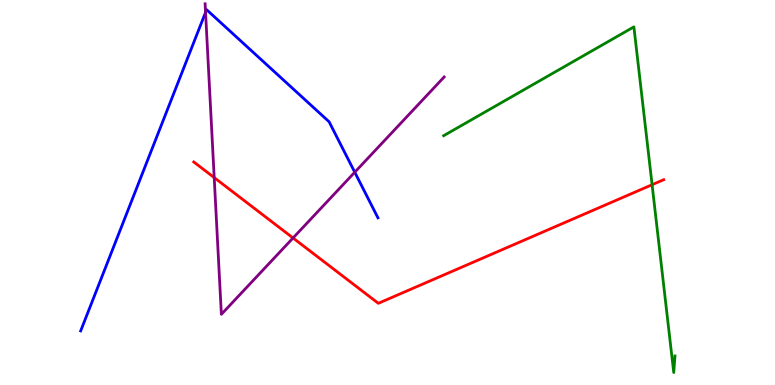[{'lines': ['blue', 'red'], 'intersections': []}, {'lines': ['green', 'red'], 'intersections': [{'x': 8.41, 'y': 5.2}]}, {'lines': ['purple', 'red'], 'intersections': [{'x': 2.76, 'y': 5.39}, {'x': 3.78, 'y': 3.82}]}, {'lines': ['blue', 'green'], 'intersections': []}, {'lines': ['blue', 'purple'], 'intersections': [{'x': 2.65, 'y': 9.68}, {'x': 4.58, 'y': 5.53}]}, {'lines': ['green', 'purple'], 'intersections': []}]